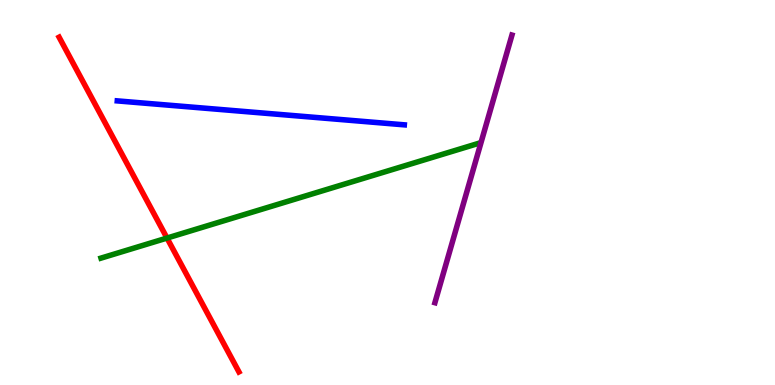[{'lines': ['blue', 'red'], 'intersections': []}, {'lines': ['green', 'red'], 'intersections': [{'x': 2.16, 'y': 3.82}]}, {'lines': ['purple', 'red'], 'intersections': []}, {'lines': ['blue', 'green'], 'intersections': []}, {'lines': ['blue', 'purple'], 'intersections': []}, {'lines': ['green', 'purple'], 'intersections': []}]